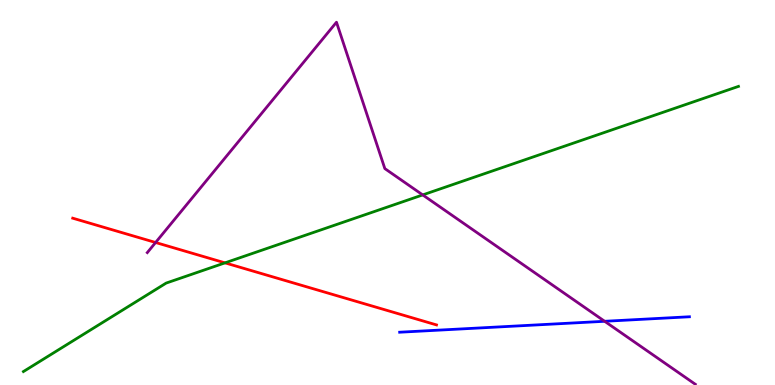[{'lines': ['blue', 'red'], 'intersections': []}, {'lines': ['green', 'red'], 'intersections': [{'x': 2.9, 'y': 3.17}]}, {'lines': ['purple', 'red'], 'intersections': [{'x': 2.01, 'y': 3.7}]}, {'lines': ['blue', 'green'], 'intersections': []}, {'lines': ['blue', 'purple'], 'intersections': [{'x': 7.8, 'y': 1.65}]}, {'lines': ['green', 'purple'], 'intersections': [{'x': 5.45, 'y': 4.94}]}]